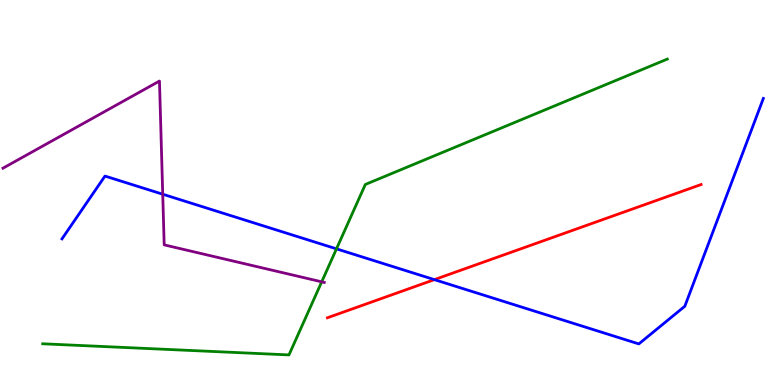[{'lines': ['blue', 'red'], 'intersections': [{'x': 5.61, 'y': 2.74}]}, {'lines': ['green', 'red'], 'intersections': []}, {'lines': ['purple', 'red'], 'intersections': []}, {'lines': ['blue', 'green'], 'intersections': [{'x': 4.34, 'y': 3.54}]}, {'lines': ['blue', 'purple'], 'intersections': [{'x': 2.1, 'y': 4.96}]}, {'lines': ['green', 'purple'], 'intersections': [{'x': 4.15, 'y': 2.68}]}]